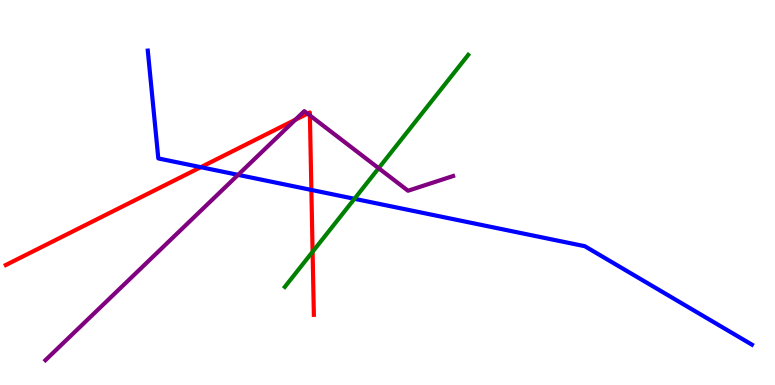[{'lines': ['blue', 'red'], 'intersections': [{'x': 2.59, 'y': 5.66}, {'x': 4.02, 'y': 5.07}]}, {'lines': ['green', 'red'], 'intersections': [{'x': 4.03, 'y': 3.46}]}, {'lines': ['purple', 'red'], 'intersections': [{'x': 3.81, 'y': 6.89}, {'x': 3.97, 'y': 7.05}, {'x': 4.0, 'y': 7.0}]}, {'lines': ['blue', 'green'], 'intersections': [{'x': 4.57, 'y': 4.84}]}, {'lines': ['blue', 'purple'], 'intersections': [{'x': 3.07, 'y': 5.46}]}, {'lines': ['green', 'purple'], 'intersections': [{'x': 4.89, 'y': 5.63}]}]